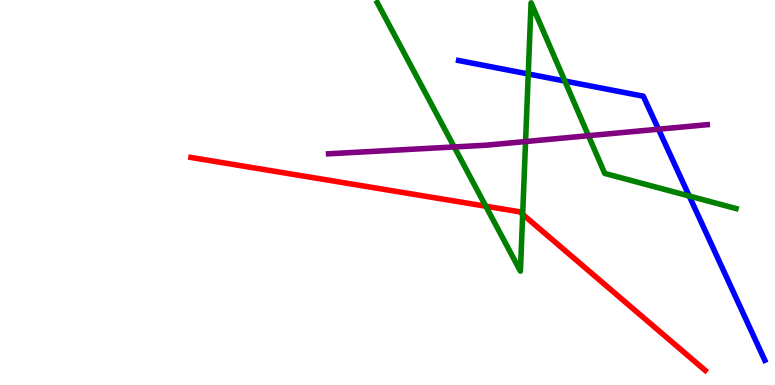[{'lines': ['blue', 'red'], 'intersections': []}, {'lines': ['green', 'red'], 'intersections': [{'x': 6.27, 'y': 4.64}, {'x': 6.74, 'y': 4.43}]}, {'lines': ['purple', 'red'], 'intersections': []}, {'lines': ['blue', 'green'], 'intersections': [{'x': 6.82, 'y': 8.08}, {'x': 7.29, 'y': 7.9}, {'x': 8.89, 'y': 4.91}]}, {'lines': ['blue', 'purple'], 'intersections': [{'x': 8.5, 'y': 6.64}]}, {'lines': ['green', 'purple'], 'intersections': [{'x': 5.86, 'y': 6.18}, {'x': 6.78, 'y': 6.32}, {'x': 7.59, 'y': 6.48}]}]